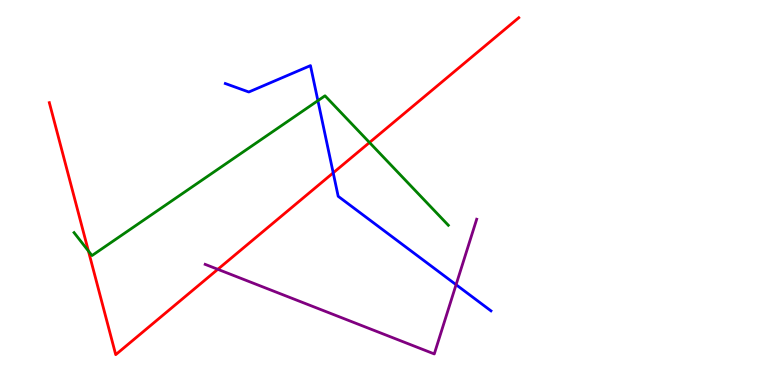[{'lines': ['blue', 'red'], 'intersections': [{'x': 4.3, 'y': 5.51}]}, {'lines': ['green', 'red'], 'intersections': [{'x': 1.14, 'y': 3.48}, {'x': 4.77, 'y': 6.3}]}, {'lines': ['purple', 'red'], 'intersections': [{'x': 2.81, 'y': 3.0}]}, {'lines': ['blue', 'green'], 'intersections': [{'x': 4.1, 'y': 7.39}]}, {'lines': ['blue', 'purple'], 'intersections': [{'x': 5.88, 'y': 2.61}]}, {'lines': ['green', 'purple'], 'intersections': []}]